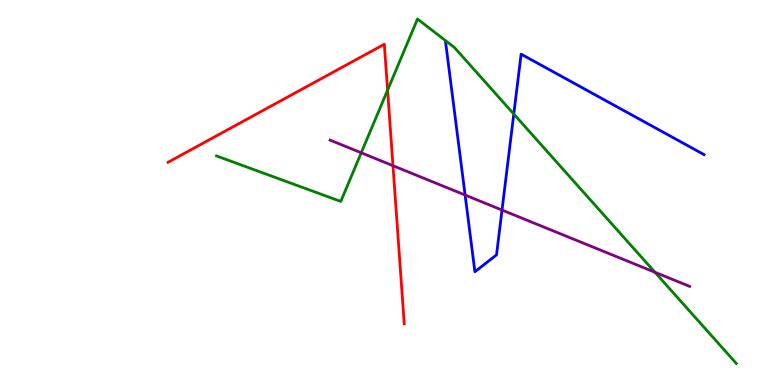[{'lines': ['blue', 'red'], 'intersections': []}, {'lines': ['green', 'red'], 'intersections': [{'x': 5.0, 'y': 7.66}]}, {'lines': ['purple', 'red'], 'intersections': [{'x': 5.07, 'y': 5.7}]}, {'lines': ['blue', 'green'], 'intersections': [{'x': 6.63, 'y': 7.04}]}, {'lines': ['blue', 'purple'], 'intersections': [{'x': 6.0, 'y': 4.93}, {'x': 6.48, 'y': 4.54}]}, {'lines': ['green', 'purple'], 'intersections': [{'x': 4.66, 'y': 6.03}, {'x': 8.45, 'y': 2.93}]}]